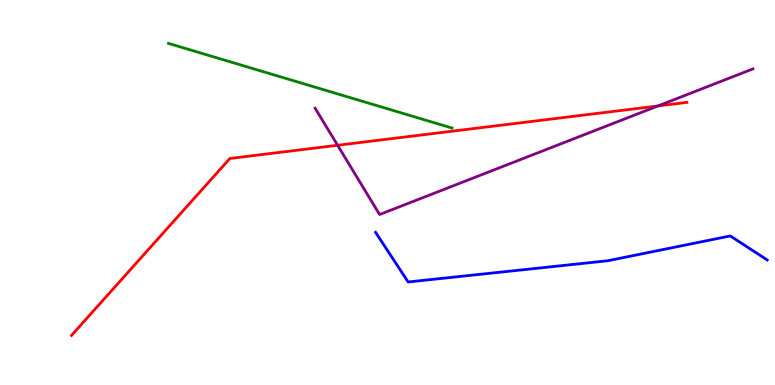[{'lines': ['blue', 'red'], 'intersections': []}, {'lines': ['green', 'red'], 'intersections': []}, {'lines': ['purple', 'red'], 'intersections': [{'x': 4.36, 'y': 6.23}, {'x': 8.49, 'y': 7.25}]}, {'lines': ['blue', 'green'], 'intersections': []}, {'lines': ['blue', 'purple'], 'intersections': []}, {'lines': ['green', 'purple'], 'intersections': []}]